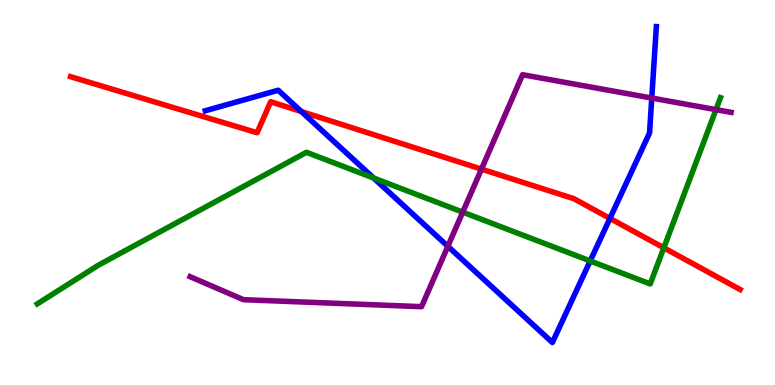[{'lines': ['blue', 'red'], 'intersections': [{'x': 3.89, 'y': 7.1}, {'x': 7.87, 'y': 4.33}]}, {'lines': ['green', 'red'], 'intersections': [{'x': 8.57, 'y': 3.56}]}, {'lines': ['purple', 'red'], 'intersections': [{'x': 6.21, 'y': 5.61}]}, {'lines': ['blue', 'green'], 'intersections': [{'x': 4.82, 'y': 5.38}, {'x': 7.62, 'y': 3.22}]}, {'lines': ['blue', 'purple'], 'intersections': [{'x': 5.78, 'y': 3.6}, {'x': 8.41, 'y': 7.45}]}, {'lines': ['green', 'purple'], 'intersections': [{'x': 5.97, 'y': 4.49}, {'x': 9.24, 'y': 7.15}]}]